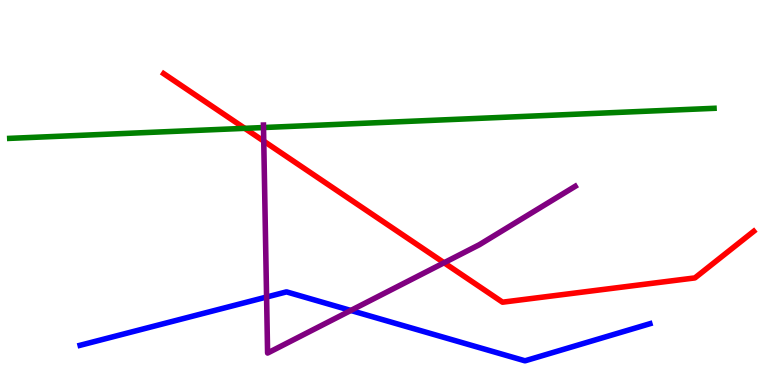[{'lines': ['blue', 'red'], 'intersections': []}, {'lines': ['green', 'red'], 'intersections': [{'x': 3.16, 'y': 6.67}]}, {'lines': ['purple', 'red'], 'intersections': [{'x': 3.4, 'y': 6.33}, {'x': 5.73, 'y': 3.18}]}, {'lines': ['blue', 'green'], 'intersections': []}, {'lines': ['blue', 'purple'], 'intersections': [{'x': 3.44, 'y': 2.28}, {'x': 4.53, 'y': 1.94}]}, {'lines': ['green', 'purple'], 'intersections': [{'x': 3.4, 'y': 6.69}]}]